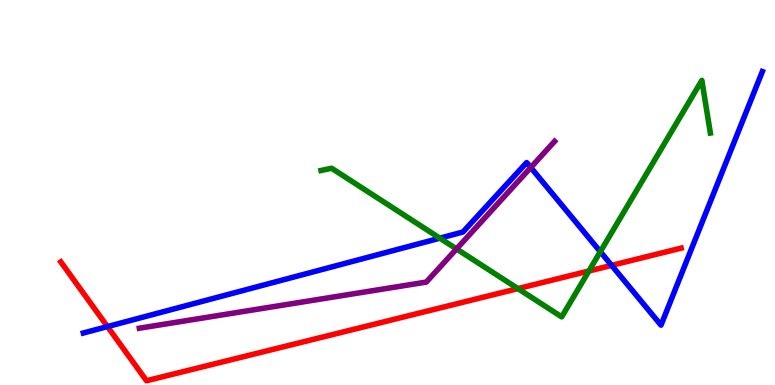[{'lines': ['blue', 'red'], 'intersections': [{'x': 1.39, 'y': 1.52}, {'x': 7.89, 'y': 3.11}]}, {'lines': ['green', 'red'], 'intersections': [{'x': 6.68, 'y': 2.5}, {'x': 7.6, 'y': 2.96}]}, {'lines': ['purple', 'red'], 'intersections': []}, {'lines': ['blue', 'green'], 'intersections': [{'x': 5.68, 'y': 3.81}, {'x': 7.75, 'y': 3.46}]}, {'lines': ['blue', 'purple'], 'intersections': [{'x': 6.85, 'y': 5.65}]}, {'lines': ['green', 'purple'], 'intersections': [{'x': 5.89, 'y': 3.53}]}]